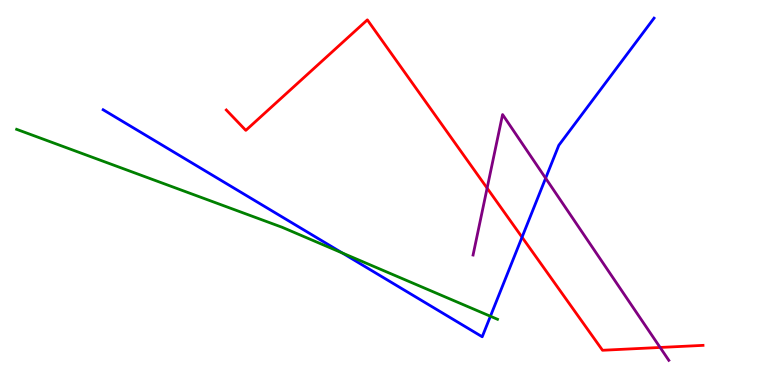[{'lines': ['blue', 'red'], 'intersections': [{'x': 6.74, 'y': 3.84}]}, {'lines': ['green', 'red'], 'intersections': []}, {'lines': ['purple', 'red'], 'intersections': [{'x': 6.29, 'y': 5.11}, {'x': 8.52, 'y': 0.975}]}, {'lines': ['blue', 'green'], 'intersections': [{'x': 4.42, 'y': 3.43}, {'x': 6.33, 'y': 1.79}]}, {'lines': ['blue', 'purple'], 'intersections': [{'x': 7.04, 'y': 5.37}]}, {'lines': ['green', 'purple'], 'intersections': []}]